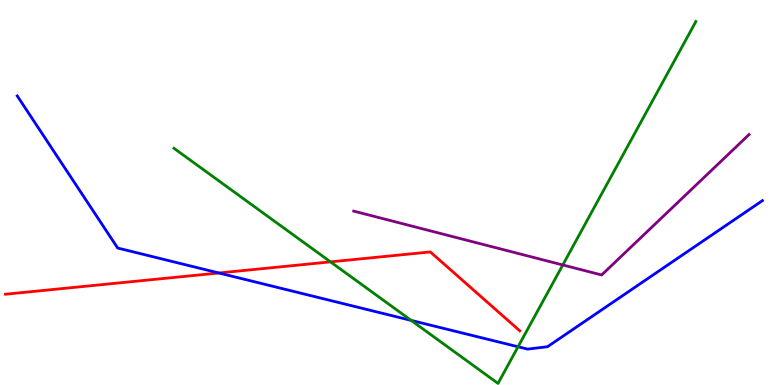[{'lines': ['blue', 'red'], 'intersections': [{'x': 2.82, 'y': 2.91}]}, {'lines': ['green', 'red'], 'intersections': [{'x': 4.26, 'y': 3.2}]}, {'lines': ['purple', 'red'], 'intersections': []}, {'lines': ['blue', 'green'], 'intersections': [{'x': 5.31, 'y': 1.68}, {'x': 6.68, 'y': 0.993}]}, {'lines': ['blue', 'purple'], 'intersections': []}, {'lines': ['green', 'purple'], 'intersections': [{'x': 7.26, 'y': 3.12}]}]